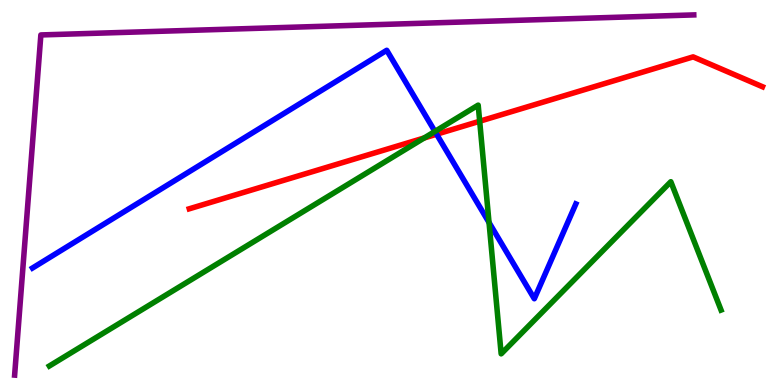[{'lines': ['blue', 'red'], 'intersections': [{'x': 5.63, 'y': 6.51}]}, {'lines': ['green', 'red'], 'intersections': [{'x': 5.47, 'y': 6.42}, {'x': 6.19, 'y': 6.85}]}, {'lines': ['purple', 'red'], 'intersections': []}, {'lines': ['blue', 'green'], 'intersections': [{'x': 5.61, 'y': 6.59}, {'x': 6.31, 'y': 4.22}]}, {'lines': ['blue', 'purple'], 'intersections': []}, {'lines': ['green', 'purple'], 'intersections': []}]